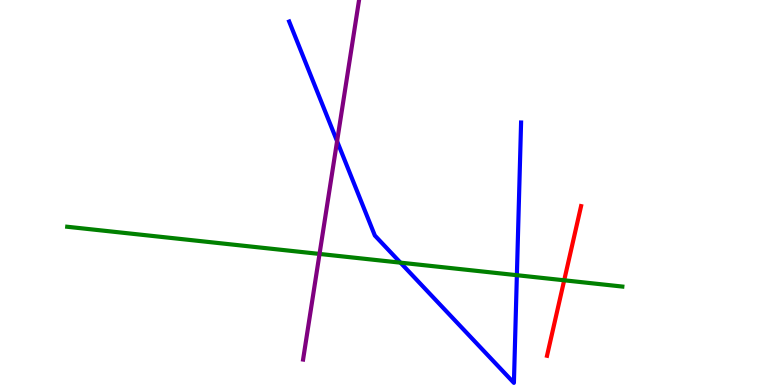[{'lines': ['blue', 'red'], 'intersections': []}, {'lines': ['green', 'red'], 'intersections': [{'x': 7.28, 'y': 2.72}]}, {'lines': ['purple', 'red'], 'intersections': []}, {'lines': ['blue', 'green'], 'intersections': [{'x': 5.17, 'y': 3.18}, {'x': 6.67, 'y': 2.85}]}, {'lines': ['blue', 'purple'], 'intersections': [{'x': 4.35, 'y': 6.33}]}, {'lines': ['green', 'purple'], 'intersections': [{'x': 4.12, 'y': 3.4}]}]